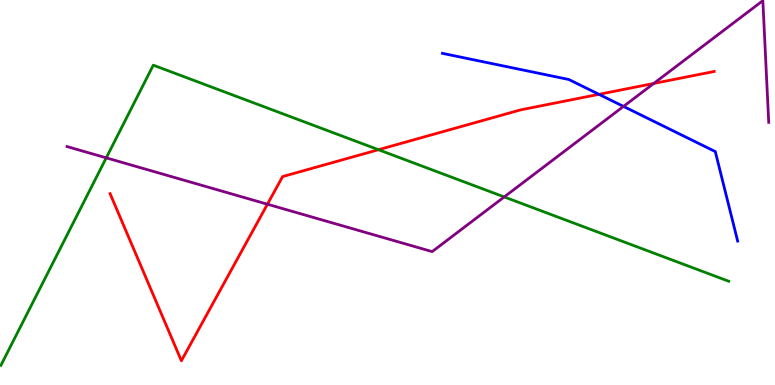[{'lines': ['blue', 'red'], 'intersections': [{'x': 7.73, 'y': 7.55}]}, {'lines': ['green', 'red'], 'intersections': [{'x': 4.88, 'y': 6.11}]}, {'lines': ['purple', 'red'], 'intersections': [{'x': 3.45, 'y': 4.7}, {'x': 8.44, 'y': 7.83}]}, {'lines': ['blue', 'green'], 'intersections': []}, {'lines': ['blue', 'purple'], 'intersections': [{'x': 8.05, 'y': 7.24}]}, {'lines': ['green', 'purple'], 'intersections': [{'x': 1.37, 'y': 5.9}, {'x': 6.51, 'y': 4.88}]}]